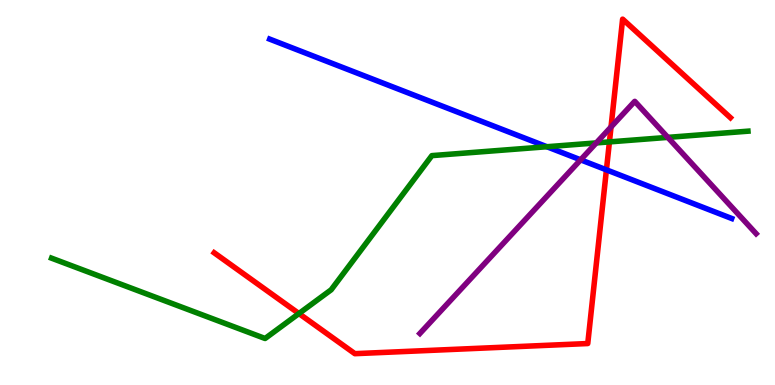[{'lines': ['blue', 'red'], 'intersections': [{'x': 7.82, 'y': 5.59}]}, {'lines': ['green', 'red'], 'intersections': [{'x': 3.86, 'y': 1.86}, {'x': 7.86, 'y': 6.31}]}, {'lines': ['purple', 'red'], 'intersections': [{'x': 7.88, 'y': 6.7}]}, {'lines': ['blue', 'green'], 'intersections': [{'x': 7.06, 'y': 6.19}]}, {'lines': ['blue', 'purple'], 'intersections': [{'x': 7.49, 'y': 5.85}]}, {'lines': ['green', 'purple'], 'intersections': [{'x': 7.69, 'y': 6.29}, {'x': 8.62, 'y': 6.43}]}]